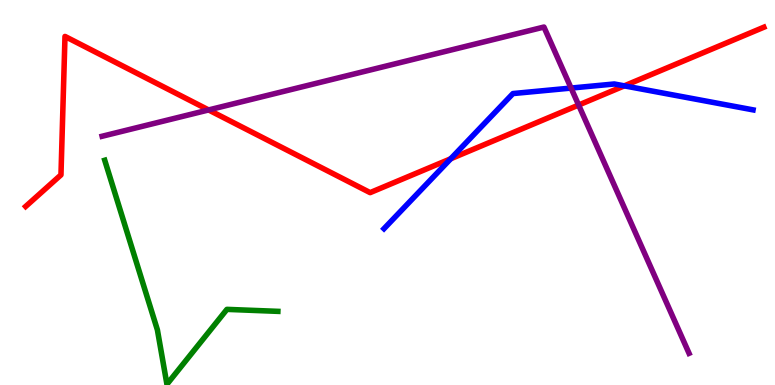[{'lines': ['blue', 'red'], 'intersections': [{'x': 5.82, 'y': 5.88}, {'x': 8.06, 'y': 7.77}]}, {'lines': ['green', 'red'], 'intersections': []}, {'lines': ['purple', 'red'], 'intersections': [{'x': 2.69, 'y': 7.14}, {'x': 7.47, 'y': 7.27}]}, {'lines': ['blue', 'green'], 'intersections': []}, {'lines': ['blue', 'purple'], 'intersections': [{'x': 7.37, 'y': 7.71}]}, {'lines': ['green', 'purple'], 'intersections': []}]